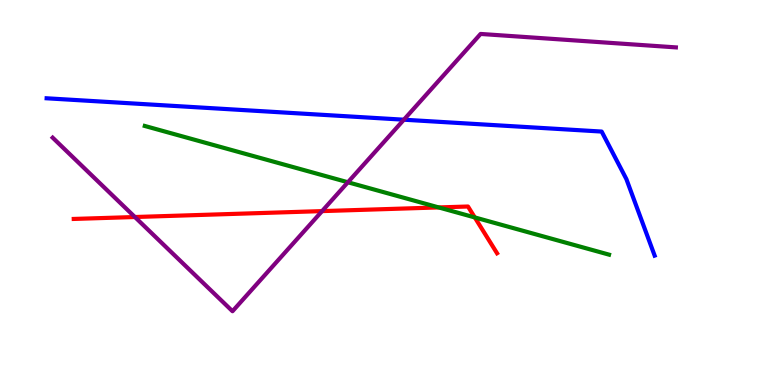[{'lines': ['blue', 'red'], 'intersections': []}, {'lines': ['green', 'red'], 'intersections': [{'x': 5.66, 'y': 4.61}, {'x': 6.13, 'y': 4.35}]}, {'lines': ['purple', 'red'], 'intersections': [{'x': 1.74, 'y': 4.36}, {'x': 4.16, 'y': 4.52}]}, {'lines': ['blue', 'green'], 'intersections': []}, {'lines': ['blue', 'purple'], 'intersections': [{'x': 5.21, 'y': 6.89}]}, {'lines': ['green', 'purple'], 'intersections': [{'x': 4.49, 'y': 5.27}]}]